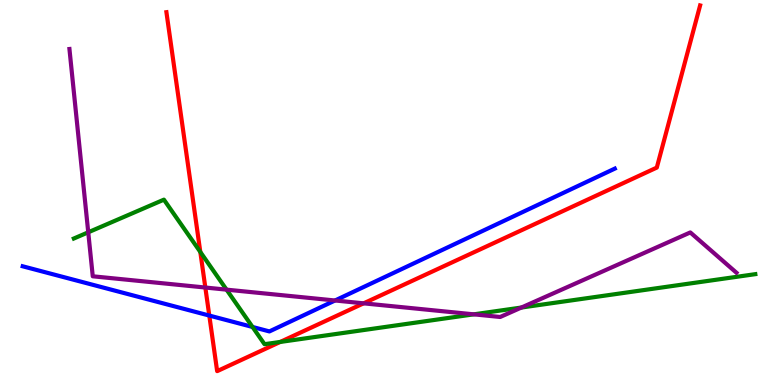[{'lines': ['blue', 'red'], 'intersections': [{'x': 2.7, 'y': 1.8}]}, {'lines': ['green', 'red'], 'intersections': [{'x': 2.58, 'y': 3.46}, {'x': 3.62, 'y': 1.12}]}, {'lines': ['purple', 'red'], 'intersections': [{'x': 2.65, 'y': 2.53}, {'x': 4.69, 'y': 2.12}]}, {'lines': ['blue', 'green'], 'intersections': [{'x': 3.26, 'y': 1.51}]}, {'lines': ['blue', 'purple'], 'intersections': [{'x': 4.32, 'y': 2.2}]}, {'lines': ['green', 'purple'], 'intersections': [{'x': 1.14, 'y': 3.97}, {'x': 2.92, 'y': 2.48}, {'x': 6.11, 'y': 1.84}, {'x': 6.73, 'y': 2.01}]}]